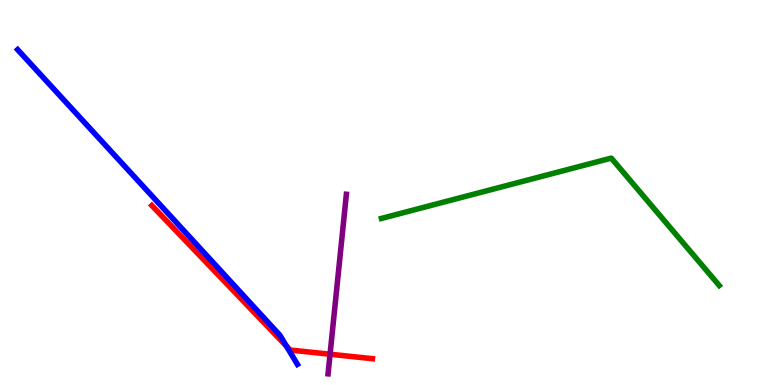[{'lines': ['blue', 'red'], 'intersections': [{'x': 3.7, 'y': 1.01}]}, {'lines': ['green', 'red'], 'intersections': []}, {'lines': ['purple', 'red'], 'intersections': [{'x': 4.26, 'y': 0.799}]}, {'lines': ['blue', 'green'], 'intersections': []}, {'lines': ['blue', 'purple'], 'intersections': []}, {'lines': ['green', 'purple'], 'intersections': []}]